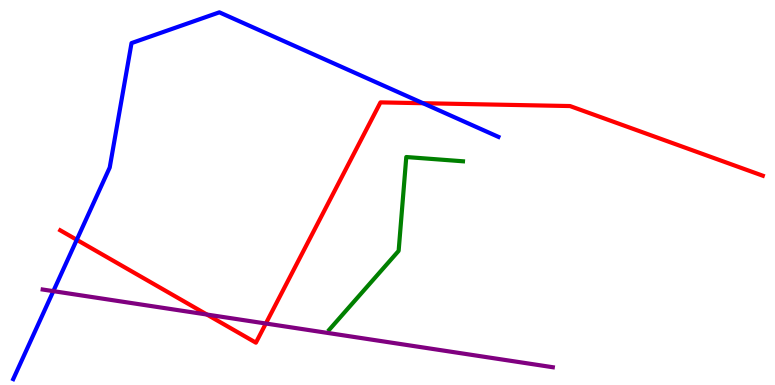[{'lines': ['blue', 'red'], 'intersections': [{'x': 0.99, 'y': 3.77}, {'x': 5.46, 'y': 7.32}]}, {'lines': ['green', 'red'], 'intersections': []}, {'lines': ['purple', 'red'], 'intersections': [{'x': 2.67, 'y': 1.83}, {'x': 3.43, 'y': 1.6}]}, {'lines': ['blue', 'green'], 'intersections': []}, {'lines': ['blue', 'purple'], 'intersections': [{'x': 0.688, 'y': 2.44}]}, {'lines': ['green', 'purple'], 'intersections': []}]